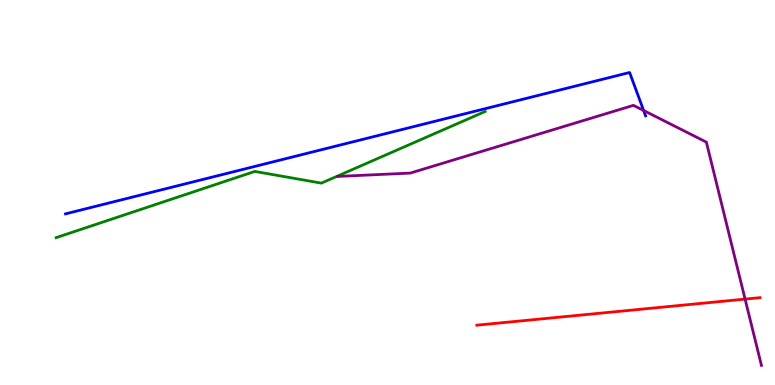[{'lines': ['blue', 'red'], 'intersections': []}, {'lines': ['green', 'red'], 'intersections': []}, {'lines': ['purple', 'red'], 'intersections': [{'x': 9.61, 'y': 2.23}]}, {'lines': ['blue', 'green'], 'intersections': []}, {'lines': ['blue', 'purple'], 'intersections': [{'x': 8.3, 'y': 7.13}]}, {'lines': ['green', 'purple'], 'intersections': []}]